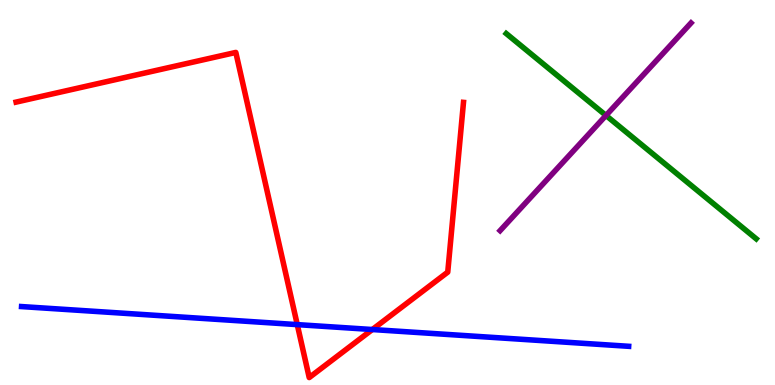[{'lines': ['blue', 'red'], 'intersections': [{'x': 3.84, 'y': 1.57}, {'x': 4.8, 'y': 1.44}]}, {'lines': ['green', 'red'], 'intersections': []}, {'lines': ['purple', 'red'], 'intersections': []}, {'lines': ['blue', 'green'], 'intersections': []}, {'lines': ['blue', 'purple'], 'intersections': []}, {'lines': ['green', 'purple'], 'intersections': [{'x': 7.82, 'y': 7.0}]}]